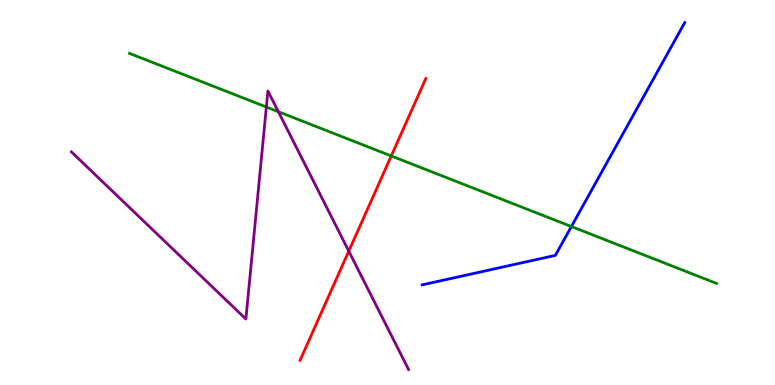[{'lines': ['blue', 'red'], 'intersections': []}, {'lines': ['green', 'red'], 'intersections': [{'x': 5.05, 'y': 5.95}]}, {'lines': ['purple', 'red'], 'intersections': [{'x': 4.5, 'y': 3.48}]}, {'lines': ['blue', 'green'], 'intersections': [{'x': 7.37, 'y': 4.12}]}, {'lines': ['blue', 'purple'], 'intersections': []}, {'lines': ['green', 'purple'], 'intersections': [{'x': 3.44, 'y': 7.22}, {'x': 3.59, 'y': 7.1}]}]